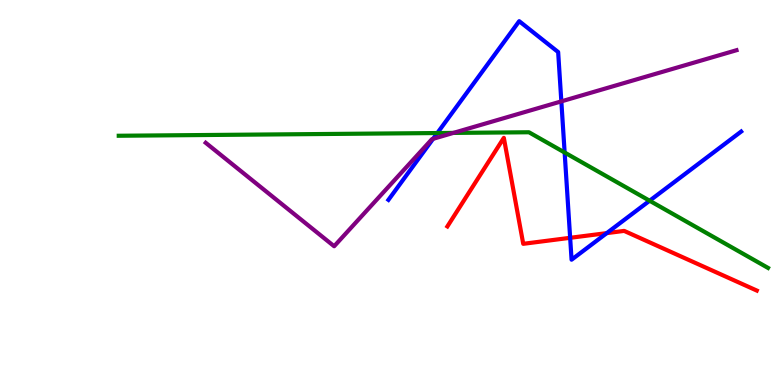[{'lines': ['blue', 'red'], 'intersections': [{'x': 7.36, 'y': 3.82}, {'x': 7.83, 'y': 3.94}]}, {'lines': ['green', 'red'], 'intersections': []}, {'lines': ['purple', 'red'], 'intersections': []}, {'lines': ['blue', 'green'], 'intersections': [{'x': 5.64, 'y': 6.54}, {'x': 7.29, 'y': 6.04}, {'x': 8.38, 'y': 4.79}]}, {'lines': ['blue', 'purple'], 'intersections': [{'x': 5.59, 'y': 6.39}, {'x': 7.24, 'y': 7.37}]}, {'lines': ['green', 'purple'], 'intersections': [{'x': 5.85, 'y': 6.55}]}]